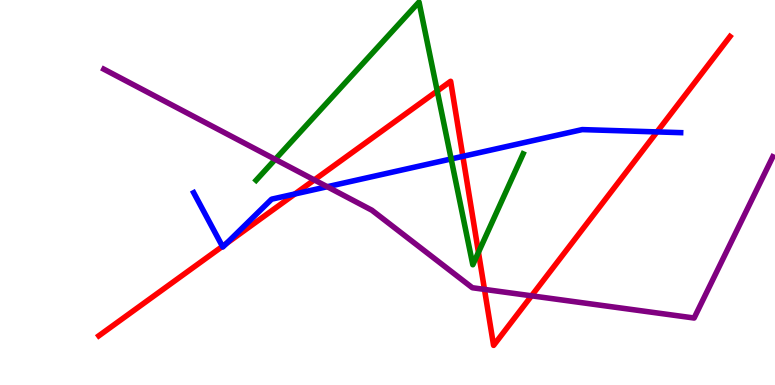[{'lines': ['blue', 'red'], 'intersections': [{'x': 2.87, 'y': 3.6}, {'x': 2.92, 'y': 3.67}, {'x': 3.81, 'y': 4.96}, {'x': 5.97, 'y': 5.94}, {'x': 8.48, 'y': 6.57}]}, {'lines': ['green', 'red'], 'intersections': [{'x': 5.64, 'y': 7.64}, {'x': 6.17, 'y': 3.45}]}, {'lines': ['purple', 'red'], 'intersections': [{'x': 4.06, 'y': 5.33}, {'x': 6.25, 'y': 2.48}, {'x': 6.86, 'y': 2.32}]}, {'lines': ['blue', 'green'], 'intersections': [{'x': 5.82, 'y': 5.87}]}, {'lines': ['blue', 'purple'], 'intersections': [{'x': 4.22, 'y': 5.15}]}, {'lines': ['green', 'purple'], 'intersections': [{'x': 3.55, 'y': 5.86}]}]